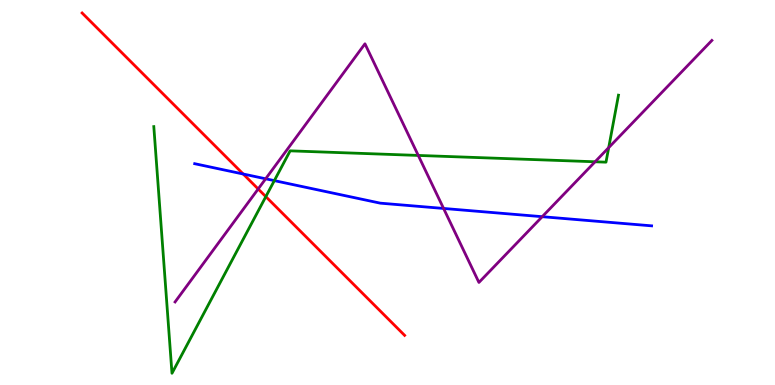[{'lines': ['blue', 'red'], 'intersections': [{'x': 3.14, 'y': 5.48}]}, {'lines': ['green', 'red'], 'intersections': [{'x': 3.43, 'y': 4.89}]}, {'lines': ['purple', 'red'], 'intersections': [{'x': 3.33, 'y': 5.09}]}, {'lines': ['blue', 'green'], 'intersections': [{'x': 3.54, 'y': 5.31}]}, {'lines': ['blue', 'purple'], 'intersections': [{'x': 3.43, 'y': 5.36}, {'x': 5.72, 'y': 4.59}, {'x': 7.0, 'y': 4.37}]}, {'lines': ['green', 'purple'], 'intersections': [{'x': 5.4, 'y': 5.96}, {'x': 7.68, 'y': 5.8}, {'x': 7.85, 'y': 6.17}]}]